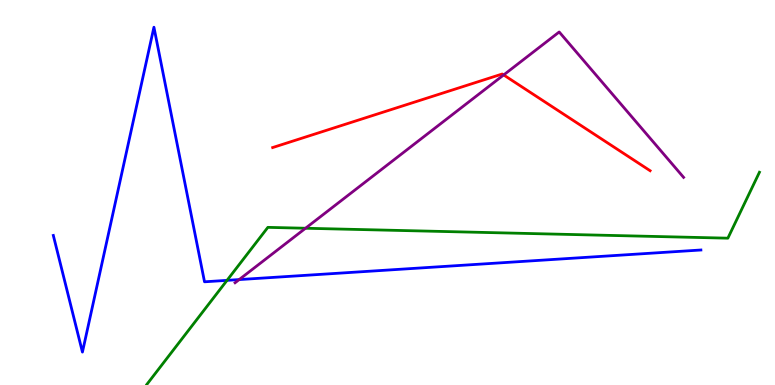[{'lines': ['blue', 'red'], 'intersections': []}, {'lines': ['green', 'red'], 'intersections': []}, {'lines': ['purple', 'red'], 'intersections': [{'x': 6.5, 'y': 8.05}]}, {'lines': ['blue', 'green'], 'intersections': [{'x': 2.93, 'y': 2.72}]}, {'lines': ['blue', 'purple'], 'intersections': [{'x': 3.09, 'y': 2.74}]}, {'lines': ['green', 'purple'], 'intersections': [{'x': 3.94, 'y': 4.07}]}]